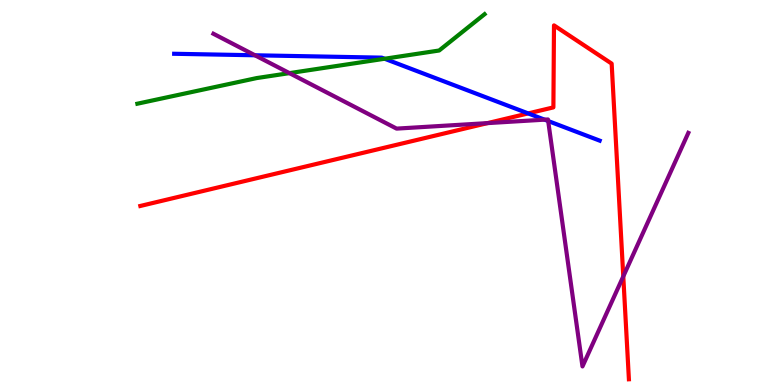[{'lines': ['blue', 'red'], 'intersections': [{'x': 6.82, 'y': 7.05}]}, {'lines': ['green', 'red'], 'intersections': []}, {'lines': ['purple', 'red'], 'intersections': [{'x': 6.29, 'y': 6.8}, {'x': 8.04, 'y': 2.82}]}, {'lines': ['blue', 'green'], 'intersections': [{'x': 4.96, 'y': 8.47}]}, {'lines': ['blue', 'purple'], 'intersections': [{'x': 3.29, 'y': 8.56}, {'x': 7.03, 'y': 6.89}, {'x': 7.07, 'y': 6.86}]}, {'lines': ['green', 'purple'], 'intersections': [{'x': 3.73, 'y': 8.1}]}]